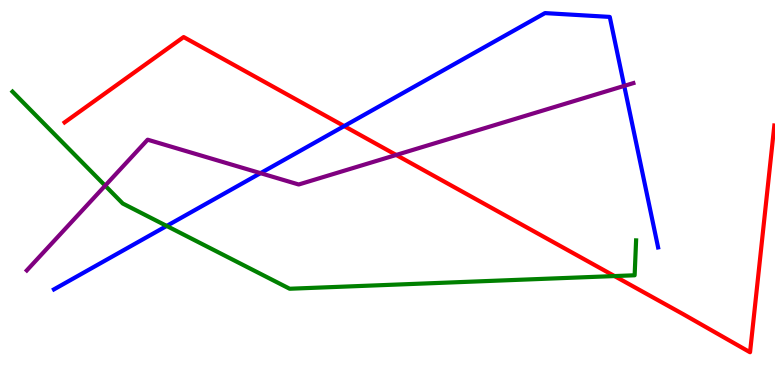[{'lines': ['blue', 'red'], 'intersections': [{'x': 4.44, 'y': 6.72}]}, {'lines': ['green', 'red'], 'intersections': [{'x': 7.93, 'y': 2.83}]}, {'lines': ['purple', 'red'], 'intersections': [{'x': 5.11, 'y': 5.97}]}, {'lines': ['blue', 'green'], 'intersections': [{'x': 2.15, 'y': 4.13}]}, {'lines': ['blue', 'purple'], 'intersections': [{'x': 3.36, 'y': 5.5}, {'x': 8.05, 'y': 7.77}]}, {'lines': ['green', 'purple'], 'intersections': [{'x': 1.36, 'y': 5.18}]}]